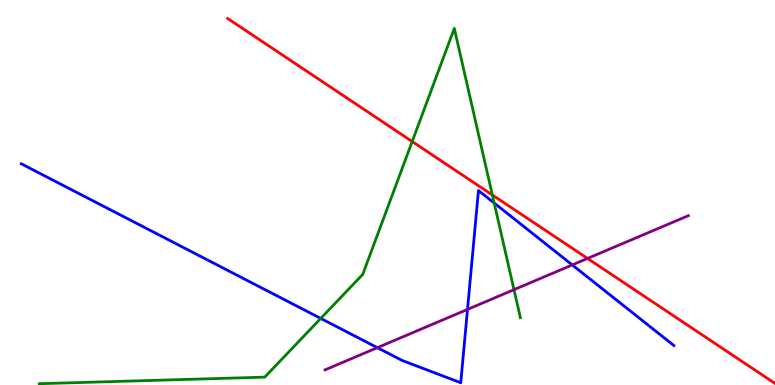[{'lines': ['blue', 'red'], 'intersections': []}, {'lines': ['green', 'red'], 'intersections': [{'x': 5.32, 'y': 6.32}, {'x': 6.35, 'y': 4.94}]}, {'lines': ['purple', 'red'], 'intersections': [{'x': 7.58, 'y': 3.29}]}, {'lines': ['blue', 'green'], 'intersections': [{'x': 4.14, 'y': 1.73}, {'x': 6.38, 'y': 4.73}]}, {'lines': ['blue', 'purple'], 'intersections': [{'x': 4.87, 'y': 0.97}, {'x': 6.03, 'y': 1.96}, {'x': 7.38, 'y': 3.12}]}, {'lines': ['green', 'purple'], 'intersections': [{'x': 6.63, 'y': 2.48}]}]